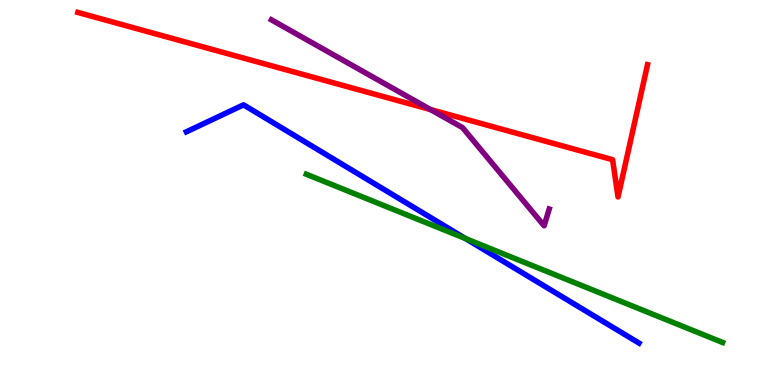[{'lines': ['blue', 'red'], 'intersections': []}, {'lines': ['green', 'red'], 'intersections': []}, {'lines': ['purple', 'red'], 'intersections': [{'x': 5.56, 'y': 7.15}]}, {'lines': ['blue', 'green'], 'intersections': [{'x': 6.01, 'y': 3.8}]}, {'lines': ['blue', 'purple'], 'intersections': []}, {'lines': ['green', 'purple'], 'intersections': []}]